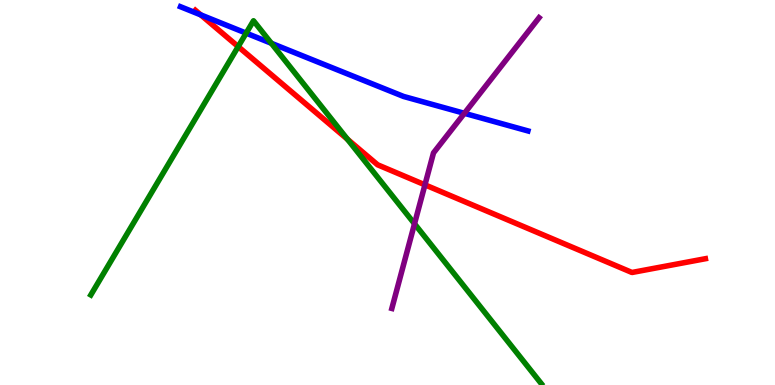[{'lines': ['blue', 'red'], 'intersections': [{'x': 2.59, 'y': 9.61}]}, {'lines': ['green', 'red'], 'intersections': [{'x': 3.07, 'y': 8.79}, {'x': 4.48, 'y': 6.38}]}, {'lines': ['purple', 'red'], 'intersections': [{'x': 5.48, 'y': 5.2}]}, {'lines': ['blue', 'green'], 'intersections': [{'x': 3.18, 'y': 9.14}, {'x': 3.5, 'y': 8.88}]}, {'lines': ['blue', 'purple'], 'intersections': [{'x': 5.99, 'y': 7.06}]}, {'lines': ['green', 'purple'], 'intersections': [{'x': 5.35, 'y': 4.19}]}]